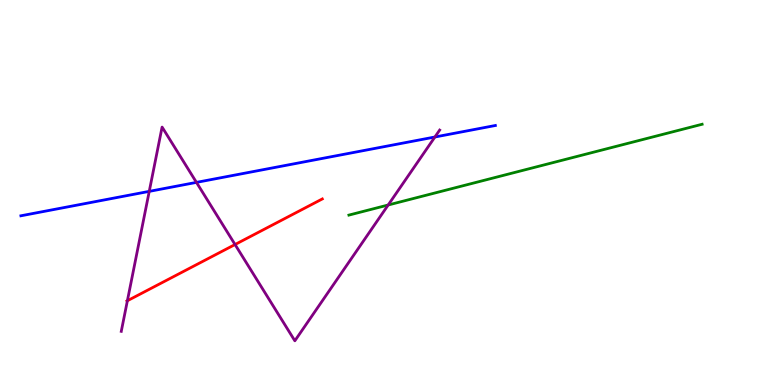[{'lines': ['blue', 'red'], 'intersections': []}, {'lines': ['green', 'red'], 'intersections': []}, {'lines': ['purple', 'red'], 'intersections': [{'x': 1.64, 'y': 2.19}, {'x': 3.03, 'y': 3.65}]}, {'lines': ['blue', 'green'], 'intersections': []}, {'lines': ['blue', 'purple'], 'intersections': [{'x': 1.93, 'y': 5.03}, {'x': 2.53, 'y': 5.26}, {'x': 5.61, 'y': 6.44}]}, {'lines': ['green', 'purple'], 'intersections': [{'x': 5.01, 'y': 4.68}]}]